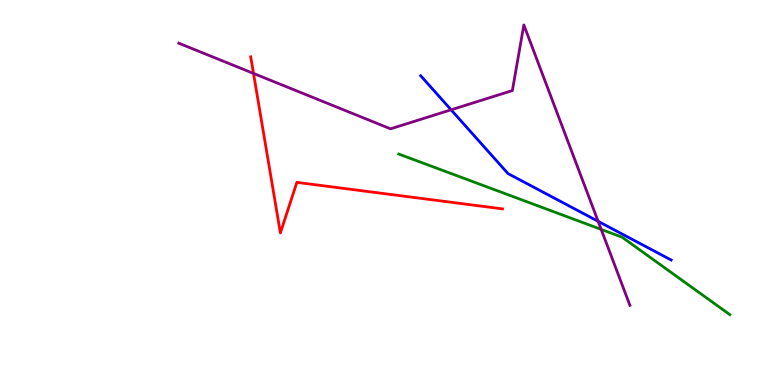[{'lines': ['blue', 'red'], 'intersections': []}, {'lines': ['green', 'red'], 'intersections': []}, {'lines': ['purple', 'red'], 'intersections': [{'x': 3.27, 'y': 8.09}]}, {'lines': ['blue', 'green'], 'intersections': []}, {'lines': ['blue', 'purple'], 'intersections': [{'x': 5.82, 'y': 7.15}, {'x': 7.72, 'y': 4.25}]}, {'lines': ['green', 'purple'], 'intersections': [{'x': 7.76, 'y': 4.04}]}]